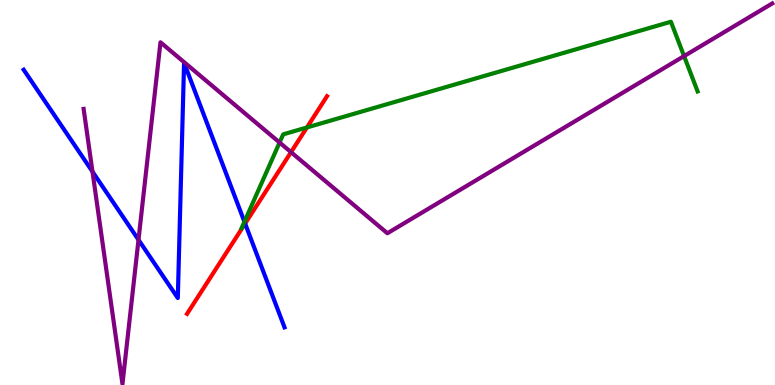[{'lines': ['blue', 'red'], 'intersections': [{'x': 3.16, 'y': 4.19}]}, {'lines': ['green', 'red'], 'intersections': [{'x': 3.96, 'y': 6.69}]}, {'lines': ['purple', 'red'], 'intersections': [{'x': 3.76, 'y': 6.05}]}, {'lines': ['blue', 'green'], 'intersections': [{'x': 3.15, 'y': 4.24}]}, {'lines': ['blue', 'purple'], 'intersections': [{'x': 1.19, 'y': 5.54}, {'x': 1.79, 'y': 3.77}]}, {'lines': ['green', 'purple'], 'intersections': [{'x': 3.61, 'y': 6.3}, {'x': 8.83, 'y': 8.54}]}]